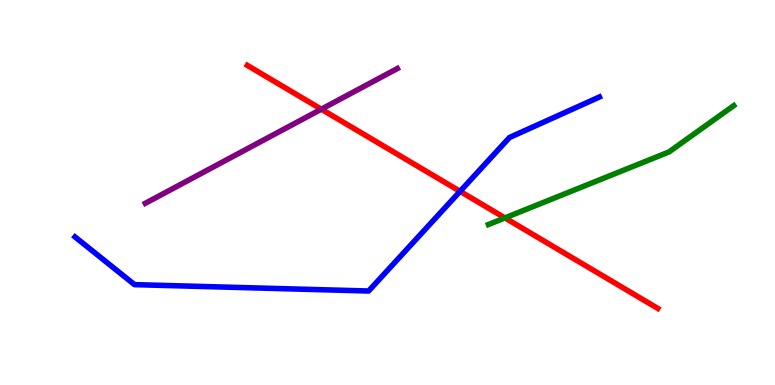[{'lines': ['blue', 'red'], 'intersections': [{'x': 5.94, 'y': 5.03}]}, {'lines': ['green', 'red'], 'intersections': [{'x': 6.52, 'y': 4.34}]}, {'lines': ['purple', 'red'], 'intersections': [{'x': 4.15, 'y': 7.16}]}, {'lines': ['blue', 'green'], 'intersections': []}, {'lines': ['blue', 'purple'], 'intersections': []}, {'lines': ['green', 'purple'], 'intersections': []}]